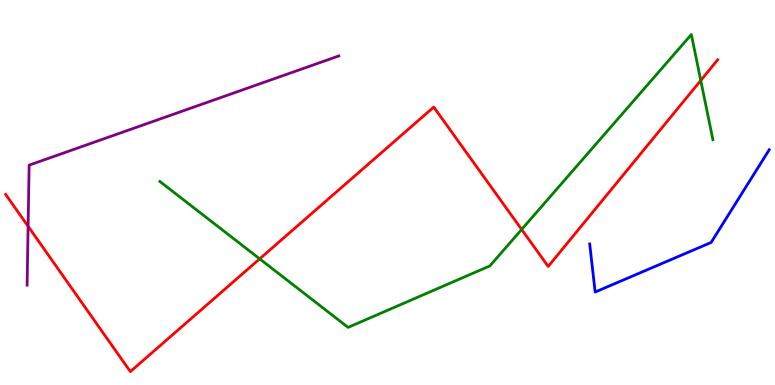[{'lines': ['blue', 'red'], 'intersections': []}, {'lines': ['green', 'red'], 'intersections': [{'x': 3.35, 'y': 3.28}, {'x': 6.73, 'y': 4.04}, {'x': 9.04, 'y': 7.91}]}, {'lines': ['purple', 'red'], 'intersections': [{'x': 0.363, 'y': 4.12}]}, {'lines': ['blue', 'green'], 'intersections': []}, {'lines': ['blue', 'purple'], 'intersections': []}, {'lines': ['green', 'purple'], 'intersections': []}]